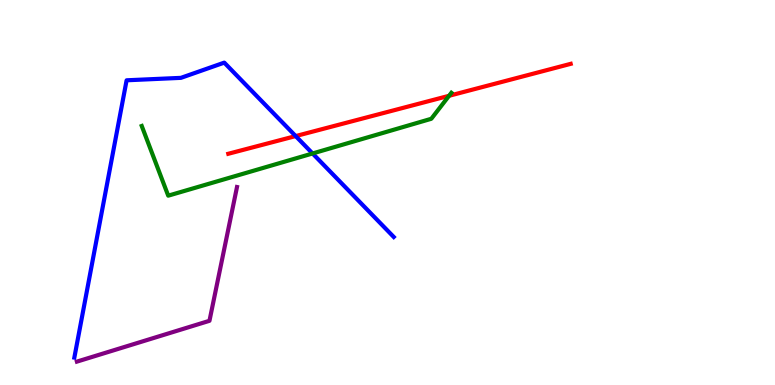[{'lines': ['blue', 'red'], 'intersections': [{'x': 3.82, 'y': 6.47}]}, {'lines': ['green', 'red'], 'intersections': [{'x': 5.79, 'y': 7.51}]}, {'lines': ['purple', 'red'], 'intersections': []}, {'lines': ['blue', 'green'], 'intersections': [{'x': 4.03, 'y': 6.01}]}, {'lines': ['blue', 'purple'], 'intersections': []}, {'lines': ['green', 'purple'], 'intersections': []}]